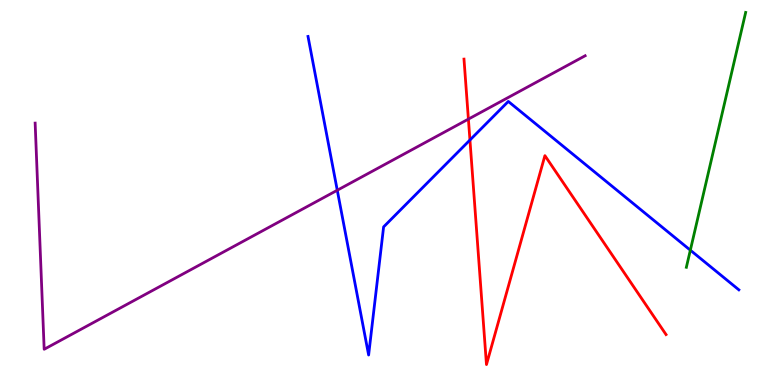[{'lines': ['blue', 'red'], 'intersections': [{'x': 6.06, 'y': 6.36}]}, {'lines': ['green', 'red'], 'intersections': []}, {'lines': ['purple', 'red'], 'intersections': [{'x': 6.04, 'y': 6.91}]}, {'lines': ['blue', 'green'], 'intersections': [{'x': 8.91, 'y': 3.5}]}, {'lines': ['blue', 'purple'], 'intersections': [{'x': 4.35, 'y': 5.06}]}, {'lines': ['green', 'purple'], 'intersections': []}]